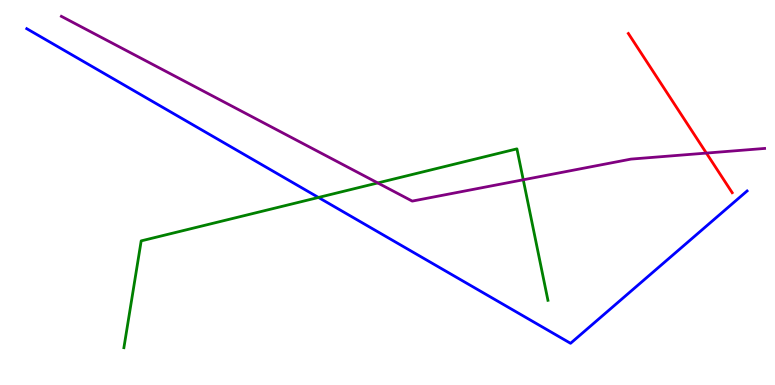[{'lines': ['blue', 'red'], 'intersections': []}, {'lines': ['green', 'red'], 'intersections': []}, {'lines': ['purple', 'red'], 'intersections': [{'x': 9.11, 'y': 6.02}]}, {'lines': ['blue', 'green'], 'intersections': [{'x': 4.11, 'y': 4.87}]}, {'lines': ['blue', 'purple'], 'intersections': []}, {'lines': ['green', 'purple'], 'intersections': [{'x': 4.87, 'y': 5.25}, {'x': 6.75, 'y': 5.33}]}]